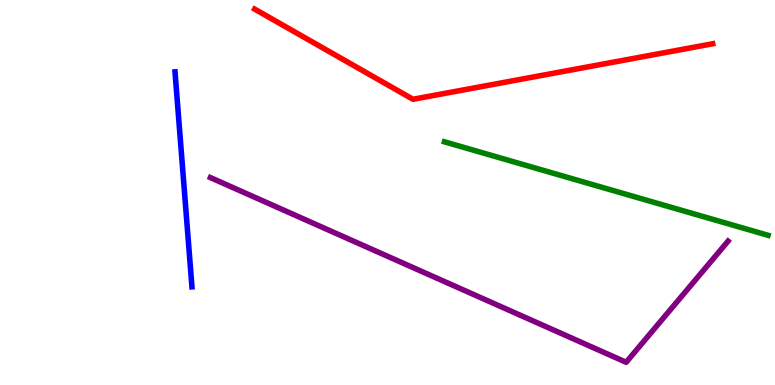[{'lines': ['blue', 'red'], 'intersections': []}, {'lines': ['green', 'red'], 'intersections': []}, {'lines': ['purple', 'red'], 'intersections': []}, {'lines': ['blue', 'green'], 'intersections': []}, {'lines': ['blue', 'purple'], 'intersections': []}, {'lines': ['green', 'purple'], 'intersections': []}]